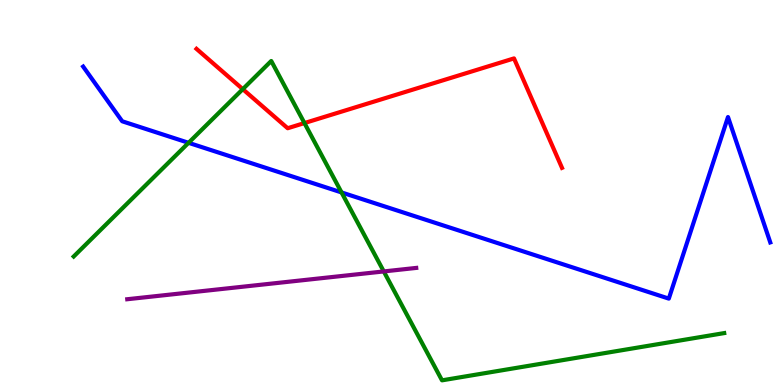[{'lines': ['blue', 'red'], 'intersections': []}, {'lines': ['green', 'red'], 'intersections': [{'x': 3.13, 'y': 7.68}, {'x': 3.93, 'y': 6.8}]}, {'lines': ['purple', 'red'], 'intersections': []}, {'lines': ['blue', 'green'], 'intersections': [{'x': 2.43, 'y': 6.29}, {'x': 4.41, 'y': 5.0}]}, {'lines': ['blue', 'purple'], 'intersections': []}, {'lines': ['green', 'purple'], 'intersections': [{'x': 4.95, 'y': 2.95}]}]